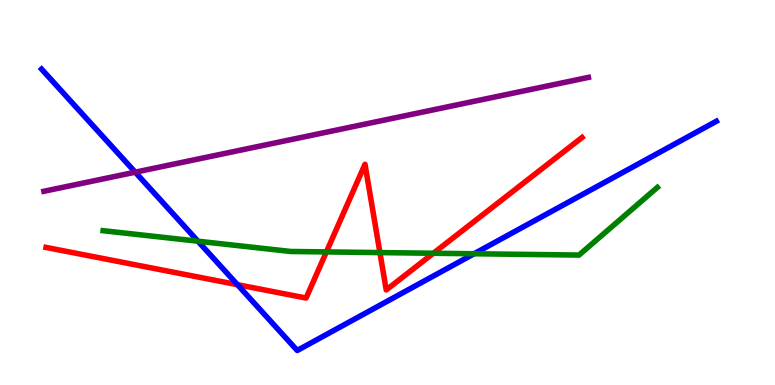[{'lines': ['blue', 'red'], 'intersections': [{'x': 3.06, 'y': 2.61}]}, {'lines': ['green', 'red'], 'intersections': [{'x': 4.21, 'y': 3.46}, {'x': 4.9, 'y': 3.44}, {'x': 5.59, 'y': 3.42}]}, {'lines': ['purple', 'red'], 'intersections': []}, {'lines': ['blue', 'green'], 'intersections': [{'x': 2.55, 'y': 3.74}, {'x': 6.12, 'y': 3.41}]}, {'lines': ['blue', 'purple'], 'intersections': [{'x': 1.74, 'y': 5.53}]}, {'lines': ['green', 'purple'], 'intersections': []}]